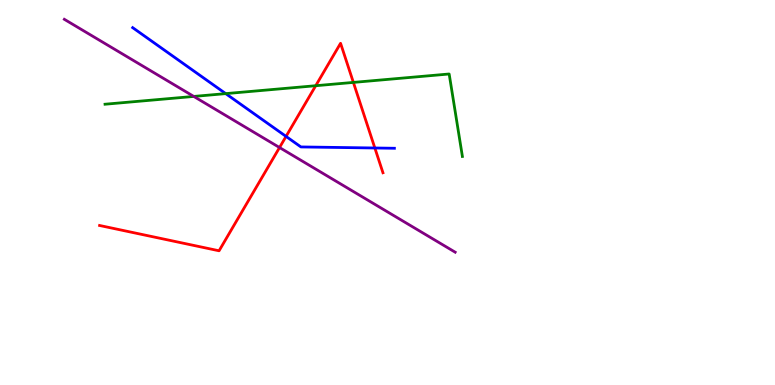[{'lines': ['blue', 'red'], 'intersections': [{'x': 3.69, 'y': 6.46}, {'x': 4.84, 'y': 6.16}]}, {'lines': ['green', 'red'], 'intersections': [{'x': 4.07, 'y': 7.77}, {'x': 4.56, 'y': 7.86}]}, {'lines': ['purple', 'red'], 'intersections': [{'x': 3.61, 'y': 6.17}]}, {'lines': ['blue', 'green'], 'intersections': [{'x': 2.91, 'y': 7.57}]}, {'lines': ['blue', 'purple'], 'intersections': []}, {'lines': ['green', 'purple'], 'intersections': [{'x': 2.5, 'y': 7.5}]}]